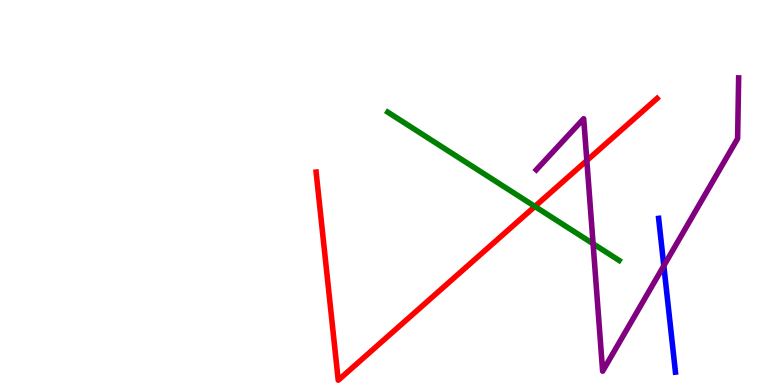[{'lines': ['blue', 'red'], 'intersections': []}, {'lines': ['green', 'red'], 'intersections': [{'x': 6.9, 'y': 4.64}]}, {'lines': ['purple', 'red'], 'intersections': [{'x': 7.57, 'y': 5.83}]}, {'lines': ['blue', 'green'], 'intersections': []}, {'lines': ['blue', 'purple'], 'intersections': [{'x': 8.57, 'y': 3.1}]}, {'lines': ['green', 'purple'], 'intersections': [{'x': 7.65, 'y': 3.67}]}]